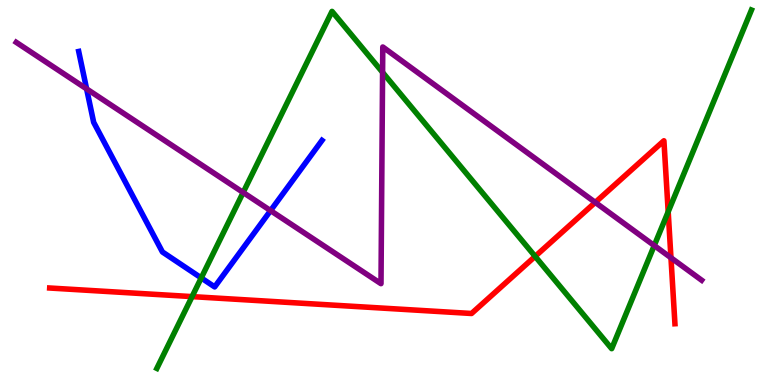[{'lines': ['blue', 'red'], 'intersections': []}, {'lines': ['green', 'red'], 'intersections': [{'x': 2.48, 'y': 2.3}, {'x': 6.91, 'y': 3.34}, {'x': 8.62, 'y': 4.5}]}, {'lines': ['purple', 'red'], 'intersections': [{'x': 7.68, 'y': 4.74}, {'x': 8.66, 'y': 3.3}]}, {'lines': ['blue', 'green'], 'intersections': [{'x': 2.6, 'y': 2.78}]}, {'lines': ['blue', 'purple'], 'intersections': [{'x': 1.12, 'y': 7.69}, {'x': 3.49, 'y': 4.53}]}, {'lines': ['green', 'purple'], 'intersections': [{'x': 3.14, 'y': 5.0}, {'x': 4.94, 'y': 8.12}, {'x': 8.44, 'y': 3.62}]}]